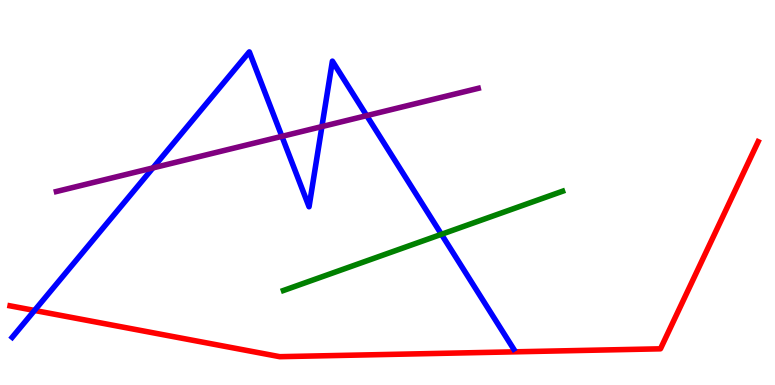[{'lines': ['blue', 'red'], 'intersections': [{'x': 0.446, 'y': 1.94}]}, {'lines': ['green', 'red'], 'intersections': []}, {'lines': ['purple', 'red'], 'intersections': []}, {'lines': ['blue', 'green'], 'intersections': [{'x': 5.7, 'y': 3.91}]}, {'lines': ['blue', 'purple'], 'intersections': [{'x': 1.97, 'y': 5.64}, {'x': 3.64, 'y': 6.46}, {'x': 4.15, 'y': 6.71}, {'x': 4.73, 'y': 7.0}]}, {'lines': ['green', 'purple'], 'intersections': []}]